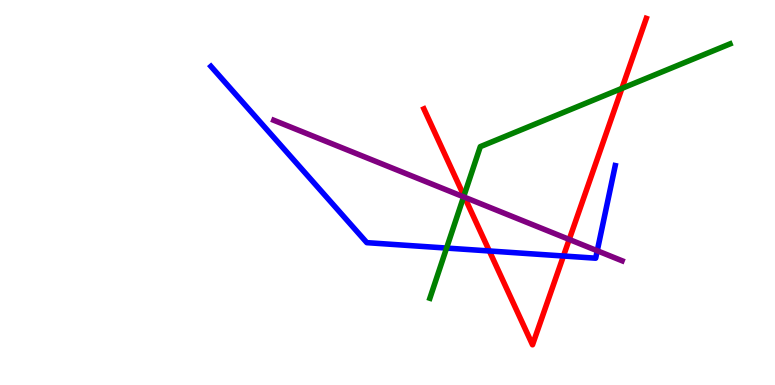[{'lines': ['blue', 'red'], 'intersections': [{'x': 6.31, 'y': 3.48}, {'x': 7.27, 'y': 3.35}]}, {'lines': ['green', 'red'], 'intersections': [{'x': 5.99, 'y': 4.91}, {'x': 8.02, 'y': 7.7}]}, {'lines': ['purple', 'red'], 'intersections': [{'x': 5.99, 'y': 4.88}, {'x': 7.34, 'y': 3.78}]}, {'lines': ['blue', 'green'], 'intersections': [{'x': 5.76, 'y': 3.56}]}, {'lines': ['blue', 'purple'], 'intersections': [{'x': 7.71, 'y': 3.49}]}, {'lines': ['green', 'purple'], 'intersections': [{'x': 5.98, 'y': 4.89}]}]